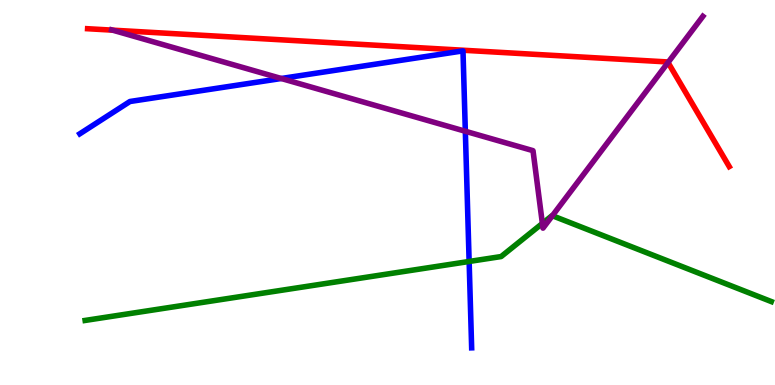[{'lines': ['blue', 'red'], 'intersections': []}, {'lines': ['green', 'red'], 'intersections': []}, {'lines': ['purple', 'red'], 'intersections': [{'x': 1.45, 'y': 9.22}, {'x': 8.62, 'y': 8.38}]}, {'lines': ['blue', 'green'], 'intersections': [{'x': 6.05, 'y': 3.21}]}, {'lines': ['blue', 'purple'], 'intersections': [{'x': 3.63, 'y': 7.96}, {'x': 6.0, 'y': 6.59}]}, {'lines': ['green', 'purple'], 'intersections': [{'x': 7.0, 'y': 4.2}, {'x': 7.13, 'y': 4.4}]}]